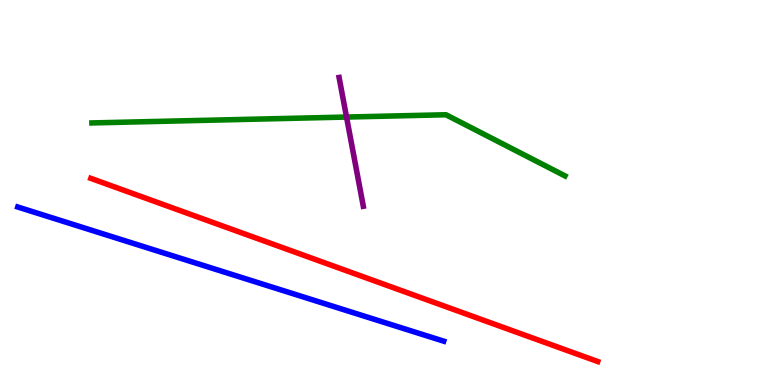[{'lines': ['blue', 'red'], 'intersections': []}, {'lines': ['green', 'red'], 'intersections': []}, {'lines': ['purple', 'red'], 'intersections': []}, {'lines': ['blue', 'green'], 'intersections': []}, {'lines': ['blue', 'purple'], 'intersections': []}, {'lines': ['green', 'purple'], 'intersections': [{'x': 4.47, 'y': 6.96}]}]